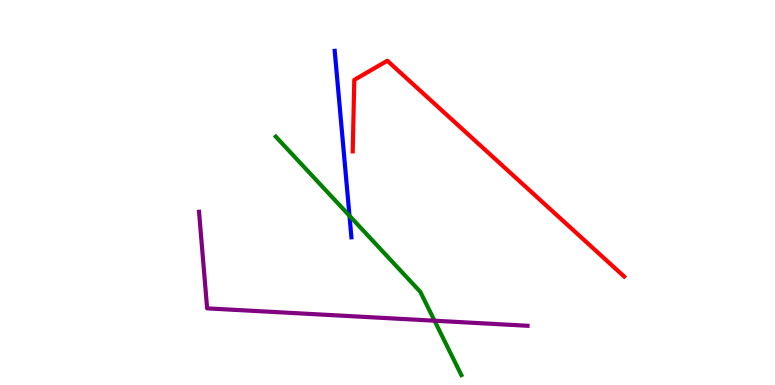[{'lines': ['blue', 'red'], 'intersections': []}, {'lines': ['green', 'red'], 'intersections': []}, {'lines': ['purple', 'red'], 'intersections': []}, {'lines': ['blue', 'green'], 'intersections': [{'x': 4.51, 'y': 4.4}]}, {'lines': ['blue', 'purple'], 'intersections': []}, {'lines': ['green', 'purple'], 'intersections': [{'x': 5.61, 'y': 1.67}]}]